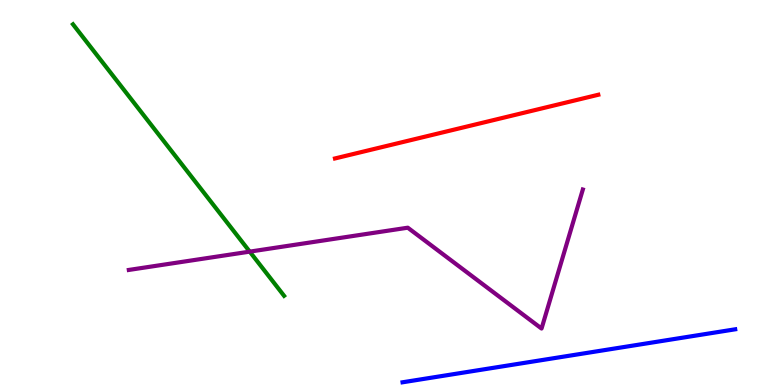[{'lines': ['blue', 'red'], 'intersections': []}, {'lines': ['green', 'red'], 'intersections': []}, {'lines': ['purple', 'red'], 'intersections': []}, {'lines': ['blue', 'green'], 'intersections': []}, {'lines': ['blue', 'purple'], 'intersections': []}, {'lines': ['green', 'purple'], 'intersections': [{'x': 3.22, 'y': 3.46}]}]